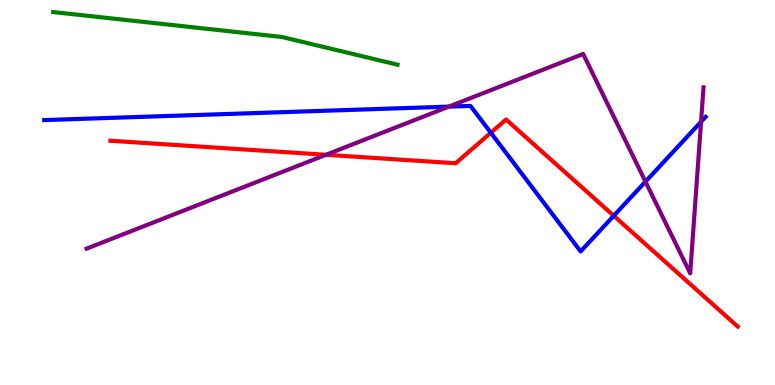[{'lines': ['blue', 'red'], 'intersections': [{'x': 6.33, 'y': 6.55}, {'x': 7.92, 'y': 4.4}]}, {'lines': ['green', 'red'], 'intersections': []}, {'lines': ['purple', 'red'], 'intersections': [{'x': 4.21, 'y': 5.98}]}, {'lines': ['blue', 'green'], 'intersections': []}, {'lines': ['blue', 'purple'], 'intersections': [{'x': 5.79, 'y': 7.23}, {'x': 8.33, 'y': 5.28}, {'x': 9.05, 'y': 6.84}]}, {'lines': ['green', 'purple'], 'intersections': []}]